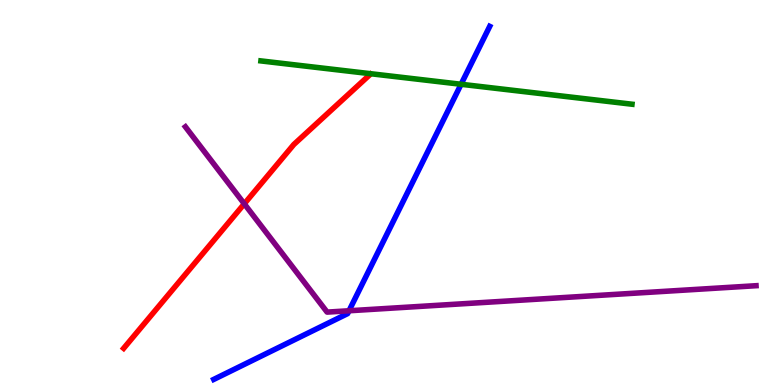[{'lines': ['blue', 'red'], 'intersections': []}, {'lines': ['green', 'red'], 'intersections': []}, {'lines': ['purple', 'red'], 'intersections': [{'x': 3.15, 'y': 4.71}]}, {'lines': ['blue', 'green'], 'intersections': [{'x': 5.95, 'y': 7.81}]}, {'lines': ['blue', 'purple'], 'intersections': [{'x': 4.5, 'y': 1.93}]}, {'lines': ['green', 'purple'], 'intersections': []}]